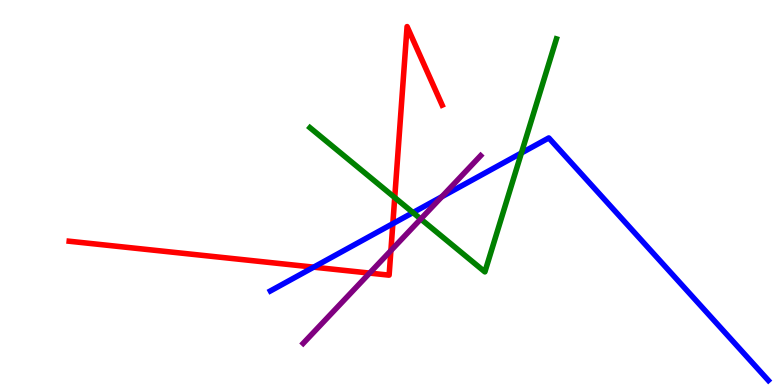[{'lines': ['blue', 'red'], 'intersections': [{'x': 4.05, 'y': 3.06}, {'x': 5.07, 'y': 4.19}]}, {'lines': ['green', 'red'], 'intersections': [{'x': 5.09, 'y': 4.87}]}, {'lines': ['purple', 'red'], 'intersections': [{'x': 4.77, 'y': 2.91}, {'x': 5.04, 'y': 3.49}]}, {'lines': ['blue', 'green'], 'intersections': [{'x': 5.33, 'y': 4.48}, {'x': 6.73, 'y': 6.03}]}, {'lines': ['blue', 'purple'], 'intersections': [{'x': 5.7, 'y': 4.89}]}, {'lines': ['green', 'purple'], 'intersections': [{'x': 5.43, 'y': 4.31}]}]